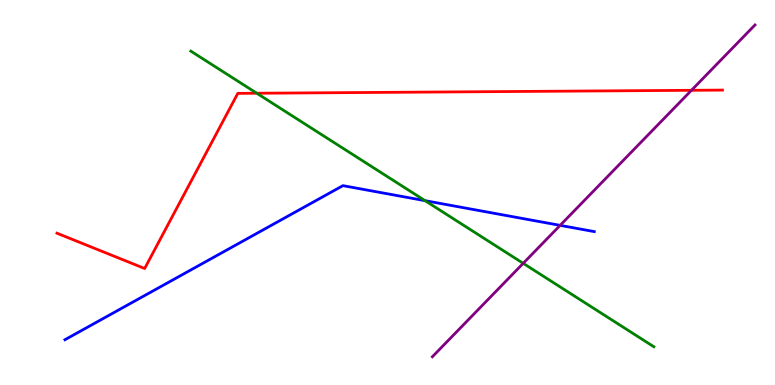[{'lines': ['blue', 'red'], 'intersections': []}, {'lines': ['green', 'red'], 'intersections': [{'x': 3.31, 'y': 7.58}]}, {'lines': ['purple', 'red'], 'intersections': [{'x': 8.92, 'y': 7.65}]}, {'lines': ['blue', 'green'], 'intersections': [{'x': 5.48, 'y': 4.79}]}, {'lines': ['blue', 'purple'], 'intersections': [{'x': 7.23, 'y': 4.15}]}, {'lines': ['green', 'purple'], 'intersections': [{'x': 6.75, 'y': 3.16}]}]